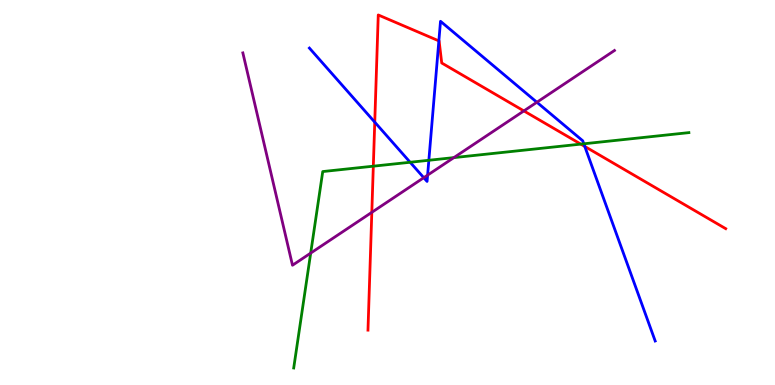[{'lines': ['blue', 'red'], 'intersections': [{'x': 4.84, 'y': 6.83}, {'x': 5.66, 'y': 8.94}, {'x': 7.55, 'y': 6.2}]}, {'lines': ['green', 'red'], 'intersections': [{'x': 4.82, 'y': 5.68}, {'x': 7.49, 'y': 6.26}]}, {'lines': ['purple', 'red'], 'intersections': [{'x': 4.8, 'y': 4.48}, {'x': 6.76, 'y': 7.12}]}, {'lines': ['blue', 'green'], 'intersections': [{'x': 5.29, 'y': 5.79}, {'x': 5.53, 'y': 5.84}, {'x': 7.53, 'y': 6.27}]}, {'lines': ['blue', 'purple'], 'intersections': [{'x': 5.47, 'y': 5.38}, {'x': 5.52, 'y': 5.45}, {'x': 6.93, 'y': 7.34}]}, {'lines': ['green', 'purple'], 'intersections': [{'x': 4.01, 'y': 3.43}, {'x': 5.86, 'y': 5.91}]}]